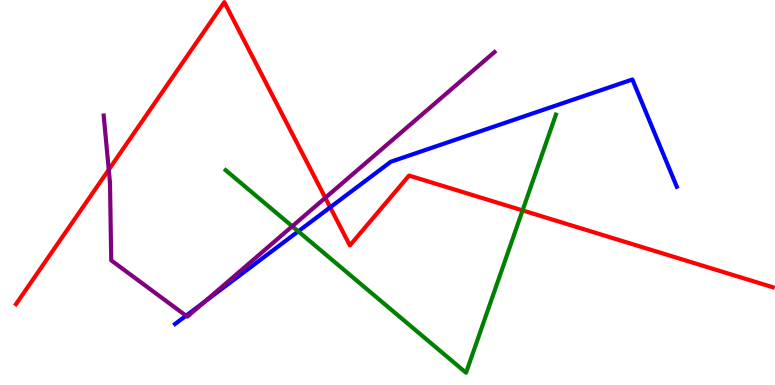[{'lines': ['blue', 'red'], 'intersections': [{'x': 4.26, 'y': 4.61}]}, {'lines': ['green', 'red'], 'intersections': [{'x': 6.74, 'y': 4.53}]}, {'lines': ['purple', 'red'], 'intersections': [{'x': 1.4, 'y': 5.59}, {'x': 4.2, 'y': 4.86}]}, {'lines': ['blue', 'green'], 'intersections': [{'x': 3.85, 'y': 3.99}]}, {'lines': ['blue', 'purple'], 'intersections': [{'x': 2.4, 'y': 1.8}, {'x': 2.64, 'y': 2.16}]}, {'lines': ['green', 'purple'], 'intersections': [{'x': 3.77, 'y': 4.12}]}]